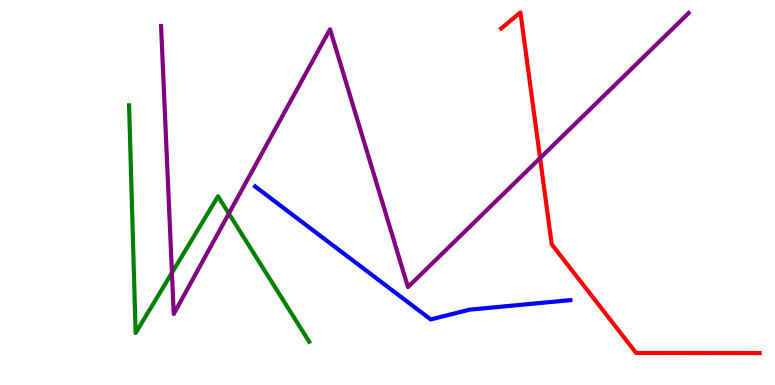[{'lines': ['blue', 'red'], 'intersections': []}, {'lines': ['green', 'red'], 'intersections': []}, {'lines': ['purple', 'red'], 'intersections': [{'x': 6.97, 'y': 5.89}]}, {'lines': ['blue', 'green'], 'intersections': []}, {'lines': ['blue', 'purple'], 'intersections': []}, {'lines': ['green', 'purple'], 'intersections': [{'x': 2.22, 'y': 2.91}, {'x': 2.95, 'y': 4.45}]}]